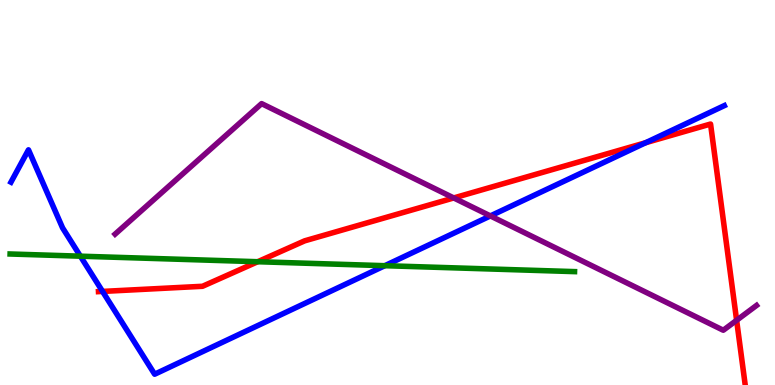[{'lines': ['blue', 'red'], 'intersections': [{'x': 1.32, 'y': 2.43}, {'x': 8.33, 'y': 6.29}]}, {'lines': ['green', 'red'], 'intersections': [{'x': 3.33, 'y': 3.2}]}, {'lines': ['purple', 'red'], 'intersections': [{'x': 5.85, 'y': 4.86}, {'x': 9.5, 'y': 1.68}]}, {'lines': ['blue', 'green'], 'intersections': [{'x': 1.04, 'y': 3.35}, {'x': 4.97, 'y': 3.1}]}, {'lines': ['blue', 'purple'], 'intersections': [{'x': 6.33, 'y': 4.39}]}, {'lines': ['green', 'purple'], 'intersections': []}]